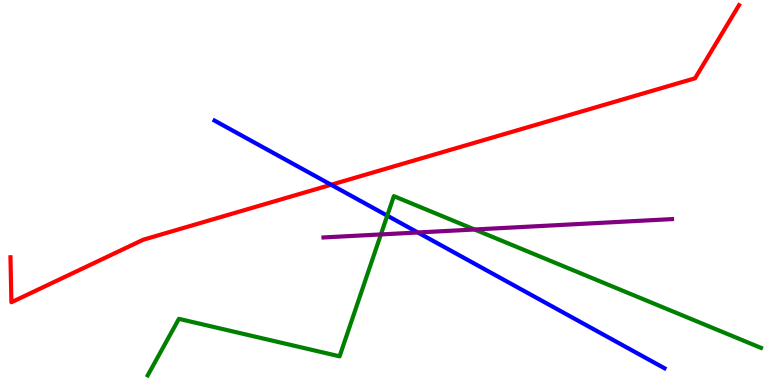[{'lines': ['blue', 'red'], 'intersections': [{'x': 4.27, 'y': 5.2}]}, {'lines': ['green', 'red'], 'intersections': []}, {'lines': ['purple', 'red'], 'intersections': []}, {'lines': ['blue', 'green'], 'intersections': [{'x': 5.0, 'y': 4.4}]}, {'lines': ['blue', 'purple'], 'intersections': [{'x': 5.39, 'y': 3.96}]}, {'lines': ['green', 'purple'], 'intersections': [{'x': 4.91, 'y': 3.91}, {'x': 6.12, 'y': 4.04}]}]